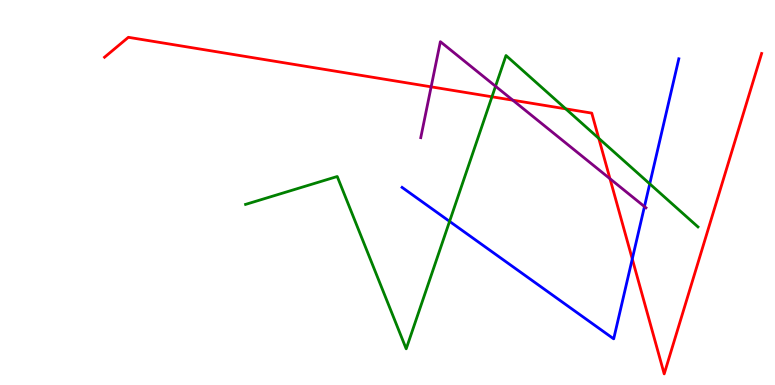[{'lines': ['blue', 'red'], 'intersections': [{'x': 8.16, 'y': 3.27}]}, {'lines': ['green', 'red'], 'intersections': [{'x': 6.35, 'y': 7.49}, {'x': 7.3, 'y': 7.17}, {'x': 7.73, 'y': 6.41}]}, {'lines': ['purple', 'red'], 'intersections': [{'x': 5.56, 'y': 7.74}, {'x': 6.62, 'y': 7.4}, {'x': 7.87, 'y': 5.36}]}, {'lines': ['blue', 'green'], 'intersections': [{'x': 5.8, 'y': 4.25}, {'x': 8.38, 'y': 5.22}]}, {'lines': ['blue', 'purple'], 'intersections': [{'x': 8.32, 'y': 4.63}]}, {'lines': ['green', 'purple'], 'intersections': [{'x': 6.39, 'y': 7.76}]}]